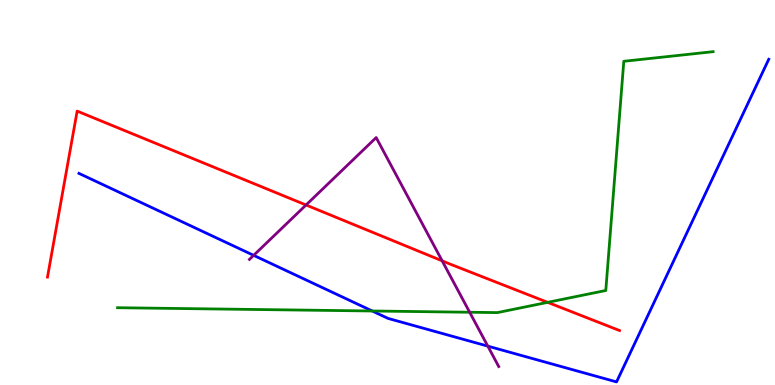[{'lines': ['blue', 'red'], 'intersections': []}, {'lines': ['green', 'red'], 'intersections': [{'x': 7.07, 'y': 2.15}]}, {'lines': ['purple', 'red'], 'intersections': [{'x': 3.95, 'y': 4.68}, {'x': 5.71, 'y': 3.22}]}, {'lines': ['blue', 'green'], 'intersections': [{'x': 4.8, 'y': 1.92}]}, {'lines': ['blue', 'purple'], 'intersections': [{'x': 3.27, 'y': 3.37}, {'x': 6.29, 'y': 1.01}]}, {'lines': ['green', 'purple'], 'intersections': [{'x': 6.06, 'y': 1.89}]}]